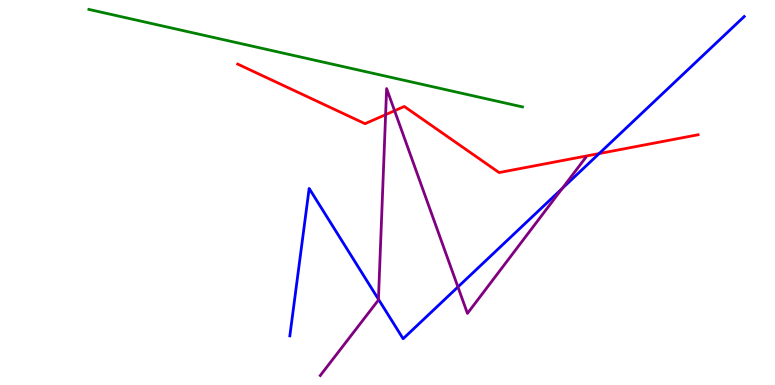[{'lines': ['blue', 'red'], 'intersections': [{'x': 7.73, 'y': 6.01}]}, {'lines': ['green', 'red'], 'intersections': []}, {'lines': ['purple', 'red'], 'intersections': [{'x': 4.98, 'y': 7.02}, {'x': 5.09, 'y': 7.12}]}, {'lines': ['blue', 'green'], 'intersections': []}, {'lines': ['blue', 'purple'], 'intersections': [{'x': 4.88, 'y': 2.23}, {'x': 5.91, 'y': 2.55}, {'x': 7.25, 'y': 5.11}]}, {'lines': ['green', 'purple'], 'intersections': []}]